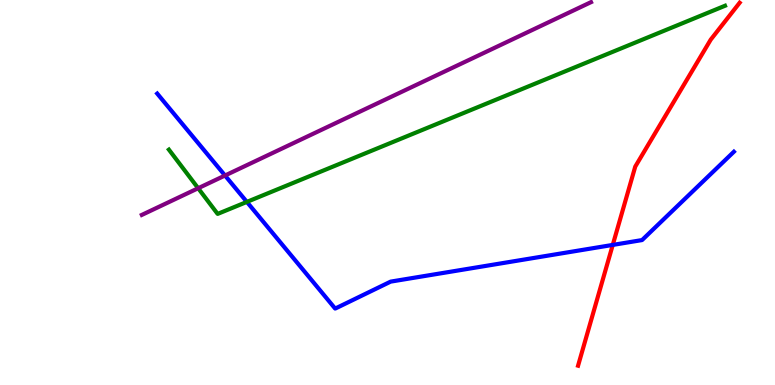[{'lines': ['blue', 'red'], 'intersections': [{'x': 7.91, 'y': 3.64}]}, {'lines': ['green', 'red'], 'intersections': []}, {'lines': ['purple', 'red'], 'intersections': []}, {'lines': ['blue', 'green'], 'intersections': [{'x': 3.19, 'y': 4.76}]}, {'lines': ['blue', 'purple'], 'intersections': [{'x': 2.9, 'y': 5.44}]}, {'lines': ['green', 'purple'], 'intersections': [{'x': 2.56, 'y': 5.11}]}]